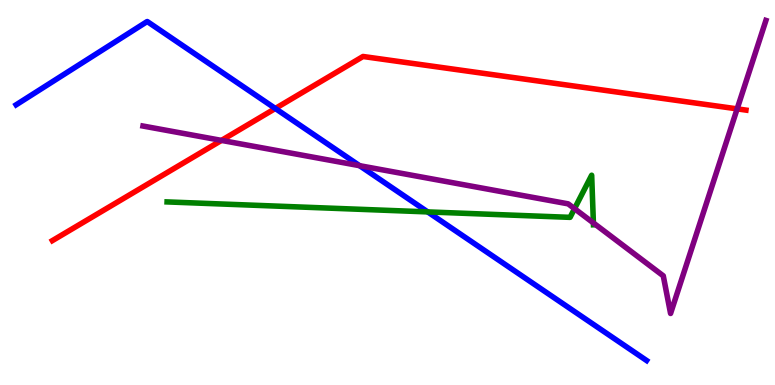[{'lines': ['blue', 'red'], 'intersections': [{'x': 3.55, 'y': 7.18}]}, {'lines': ['green', 'red'], 'intersections': []}, {'lines': ['purple', 'red'], 'intersections': [{'x': 2.86, 'y': 6.35}, {'x': 9.51, 'y': 7.17}]}, {'lines': ['blue', 'green'], 'intersections': [{'x': 5.52, 'y': 4.5}]}, {'lines': ['blue', 'purple'], 'intersections': [{'x': 4.64, 'y': 5.7}]}, {'lines': ['green', 'purple'], 'intersections': [{'x': 7.41, 'y': 4.58}, {'x': 7.66, 'y': 4.21}]}]